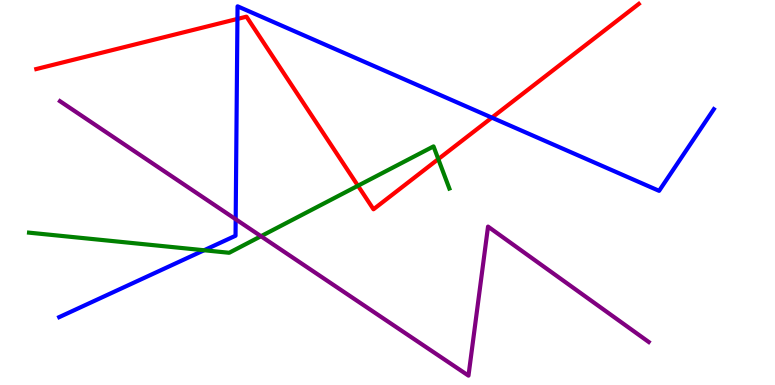[{'lines': ['blue', 'red'], 'intersections': [{'x': 3.06, 'y': 9.51}, {'x': 6.35, 'y': 6.94}]}, {'lines': ['green', 'red'], 'intersections': [{'x': 4.62, 'y': 5.18}, {'x': 5.66, 'y': 5.87}]}, {'lines': ['purple', 'red'], 'intersections': []}, {'lines': ['blue', 'green'], 'intersections': [{'x': 2.63, 'y': 3.5}]}, {'lines': ['blue', 'purple'], 'intersections': [{'x': 3.04, 'y': 4.31}]}, {'lines': ['green', 'purple'], 'intersections': [{'x': 3.37, 'y': 3.86}]}]